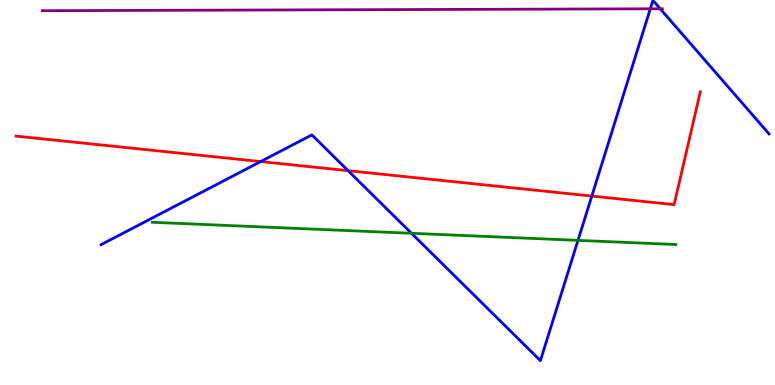[{'lines': ['blue', 'red'], 'intersections': [{'x': 3.36, 'y': 5.8}, {'x': 4.49, 'y': 5.57}, {'x': 7.64, 'y': 4.91}]}, {'lines': ['green', 'red'], 'intersections': []}, {'lines': ['purple', 'red'], 'intersections': []}, {'lines': ['blue', 'green'], 'intersections': [{'x': 5.31, 'y': 3.94}, {'x': 7.46, 'y': 3.76}]}, {'lines': ['blue', 'purple'], 'intersections': [{'x': 8.39, 'y': 9.77}, {'x': 8.52, 'y': 9.77}]}, {'lines': ['green', 'purple'], 'intersections': []}]